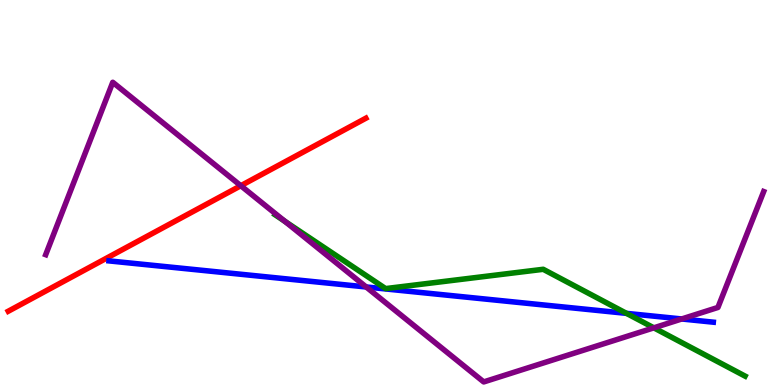[{'lines': ['blue', 'red'], 'intersections': []}, {'lines': ['green', 'red'], 'intersections': []}, {'lines': ['purple', 'red'], 'intersections': [{'x': 3.11, 'y': 5.18}]}, {'lines': ['blue', 'green'], 'intersections': [{'x': 8.08, 'y': 1.86}]}, {'lines': ['blue', 'purple'], 'intersections': [{'x': 4.72, 'y': 2.55}, {'x': 8.8, 'y': 1.72}]}, {'lines': ['green', 'purple'], 'intersections': [{'x': 3.68, 'y': 4.25}, {'x': 8.44, 'y': 1.48}]}]